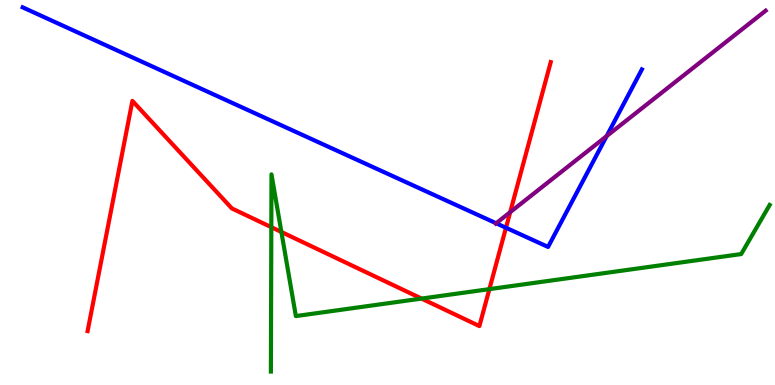[{'lines': ['blue', 'red'], 'intersections': [{'x': 6.53, 'y': 4.08}]}, {'lines': ['green', 'red'], 'intersections': [{'x': 3.5, 'y': 4.1}, {'x': 3.63, 'y': 3.97}, {'x': 5.44, 'y': 2.24}, {'x': 6.31, 'y': 2.49}]}, {'lines': ['purple', 'red'], 'intersections': [{'x': 6.58, 'y': 4.49}]}, {'lines': ['blue', 'green'], 'intersections': []}, {'lines': ['blue', 'purple'], 'intersections': [{'x': 6.4, 'y': 4.2}, {'x': 7.83, 'y': 6.46}]}, {'lines': ['green', 'purple'], 'intersections': []}]